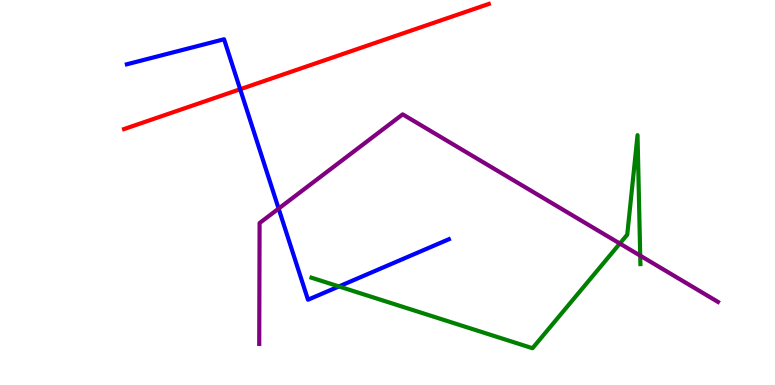[{'lines': ['blue', 'red'], 'intersections': [{'x': 3.1, 'y': 7.68}]}, {'lines': ['green', 'red'], 'intersections': []}, {'lines': ['purple', 'red'], 'intersections': []}, {'lines': ['blue', 'green'], 'intersections': [{'x': 4.37, 'y': 2.56}]}, {'lines': ['blue', 'purple'], 'intersections': [{'x': 3.6, 'y': 4.58}]}, {'lines': ['green', 'purple'], 'intersections': [{'x': 8.0, 'y': 3.67}, {'x': 8.26, 'y': 3.36}]}]